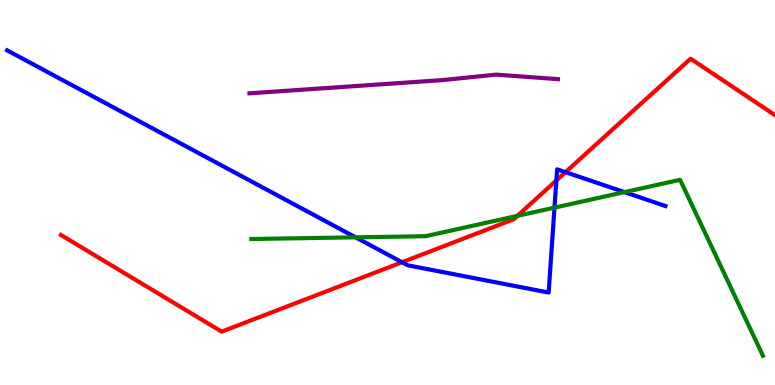[{'lines': ['blue', 'red'], 'intersections': [{'x': 5.19, 'y': 3.19}, {'x': 7.18, 'y': 5.31}, {'x': 7.3, 'y': 5.53}]}, {'lines': ['green', 'red'], 'intersections': [{'x': 6.68, 'y': 4.39}]}, {'lines': ['purple', 'red'], 'intersections': []}, {'lines': ['blue', 'green'], 'intersections': [{'x': 4.59, 'y': 3.84}, {'x': 7.15, 'y': 4.61}, {'x': 8.06, 'y': 5.01}]}, {'lines': ['blue', 'purple'], 'intersections': []}, {'lines': ['green', 'purple'], 'intersections': []}]